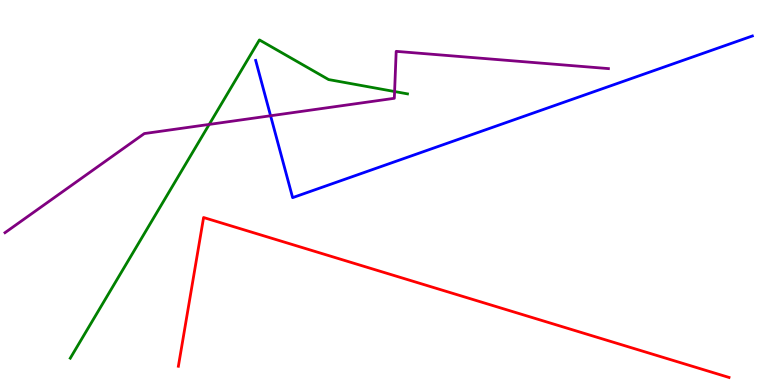[{'lines': ['blue', 'red'], 'intersections': []}, {'lines': ['green', 'red'], 'intersections': []}, {'lines': ['purple', 'red'], 'intersections': []}, {'lines': ['blue', 'green'], 'intersections': []}, {'lines': ['blue', 'purple'], 'intersections': [{'x': 3.49, 'y': 6.99}]}, {'lines': ['green', 'purple'], 'intersections': [{'x': 2.7, 'y': 6.77}, {'x': 5.09, 'y': 7.62}]}]